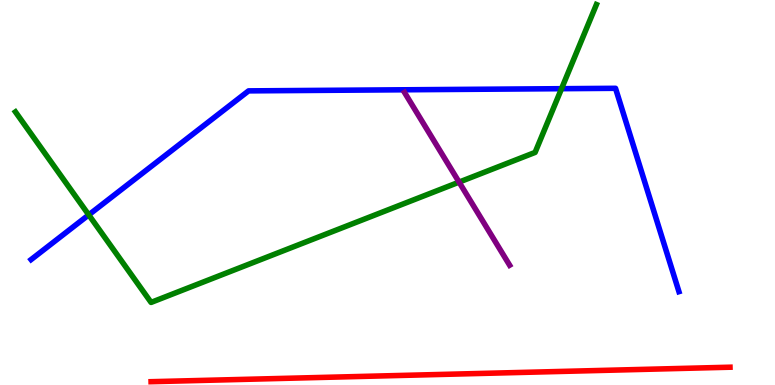[{'lines': ['blue', 'red'], 'intersections': []}, {'lines': ['green', 'red'], 'intersections': []}, {'lines': ['purple', 'red'], 'intersections': []}, {'lines': ['blue', 'green'], 'intersections': [{'x': 1.15, 'y': 4.42}, {'x': 7.25, 'y': 7.7}]}, {'lines': ['blue', 'purple'], 'intersections': []}, {'lines': ['green', 'purple'], 'intersections': [{'x': 5.92, 'y': 5.27}]}]